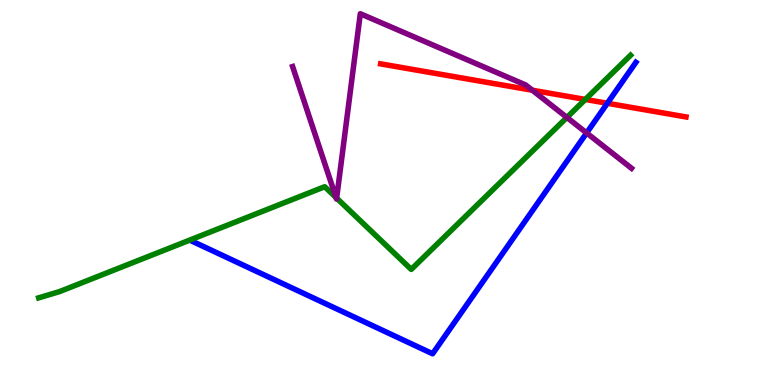[{'lines': ['blue', 'red'], 'intersections': [{'x': 7.84, 'y': 7.32}]}, {'lines': ['green', 'red'], 'intersections': [{'x': 7.55, 'y': 7.42}]}, {'lines': ['purple', 'red'], 'intersections': [{'x': 6.87, 'y': 7.66}]}, {'lines': ['blue', 'green'], 'intersections': []}, {'lines': ['blue', 'purple'], 'intersections': [{'x': 7.57, 'y': 6.55}]}, {'lines': ['green', 'purple'], 'intersections': [{'x': 4.34, 'y': 4.87}, {'x': 4.34, 'y': 4.85}, {'x': 7.31, 'y': 6.95}]}]